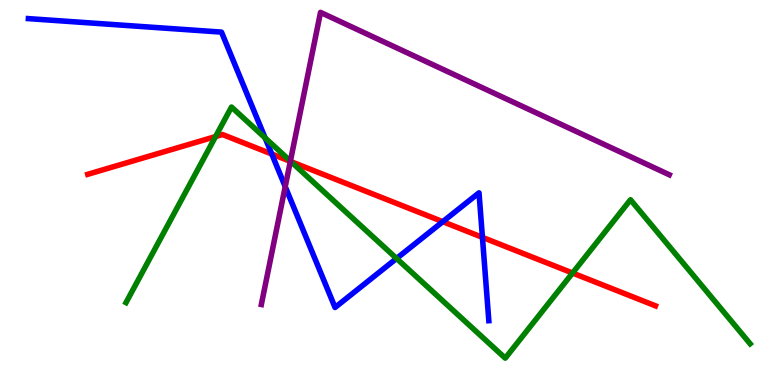[{'lines': ['blue', 'red'], 'intersections': [{'x': 3.51, 'y': 6.0}, {'x': 5.71, 'y': 4.24}, {'x': 6.22, 'y': 3.83}]}, {'lines': ['green', 'red'], 'intersections': [{'x': 2.78, 'y': 6.45}, {'x': 3.75, 'y': 5.8}, {'x': 7.39, 'y': 2.91}]}, {'lines': ['purple', 'red'], 'intersections': [{'x': 3.75, 'y': 5.81}]}, {'lines': ['blue', 'green'], 'intersections': [{'x': 3.42, 'y': 6.42}, {'x': 5.12, 'y': 3.29}]}, {'lines': ['blue', 'purple'], 'intersections': [{'x': 3.68, 'y': 5.15}]}, {'lines': ['green', 'purple'], 'intersections': [{'x': 3.75, 'y': 5.82}]}]